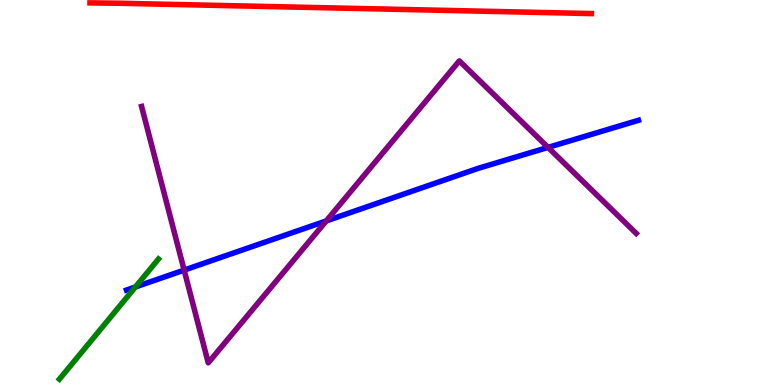[{'lines': ['blue', 'red'], 'intersections': []}, {'lines': ['green', 'red'], 'intersections': []}, {'lines': ['purple', 'red'], 'intersections': []}, {'lines': ['blue', 'green'], 'intersections': [{'x': 1.75, 'y': 2.55}]}, {'lines': ['blue', 'purple'], 'intersections': [{'x': 2.38, 'y': 2.98}, {'x': 4.21, 'y': 4.26}, {'x': 7.07, 'y': 6.17}]}, {'lines': ['green', 'purple'], 'intersections': []}]